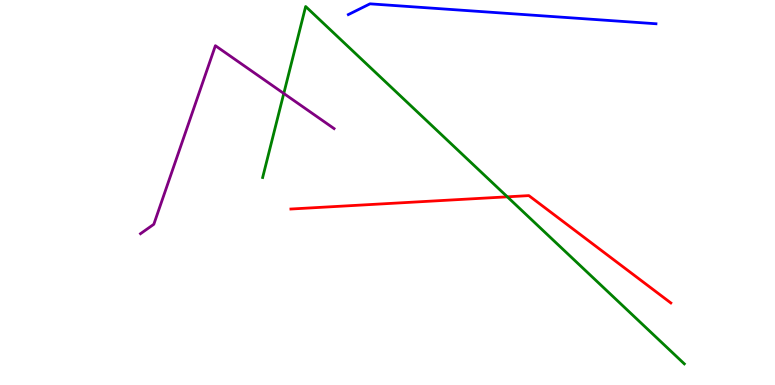[{'lines': ['blue', 'red'], 'intersections': []}, {'lines': ['green', 'red'], 'intersections': [{'x': 6.55, 'y': 4.89}]}, {'lines': ['purple', 'red'], 'intersections': []}, {'lines': ['blue', 'green'], 'intersections': []}, {'lines': ['blue', 'purple'], 'intersections': []}, {'lines': ['green', 'purple'], 'intersections': [{'x': 3.66, 'y': 7.57}]}]